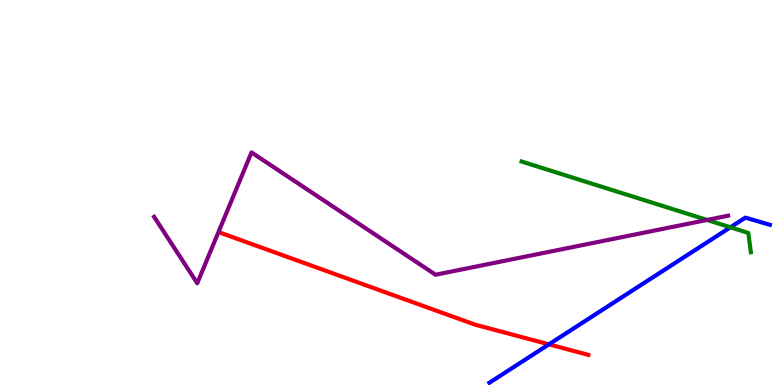[{'lines': ['blue', 'red'], 'intersections': [{'x': 7.08, 'y': 1.06}]}, {'lines': ['green', 'red'], 'intersections': []}, {'lines': ['purple', 'red'], 'intersections': []}, {'lines': ['blue', 'green'], 'intersections': [{'x': 9.42, 'y': 4.1}]}, {'lines': ['blue', 'purple'], 'intersections': []}, {'lines': ['green', 'purple'], 'intersections': [{'x': 9.12, 'y': 4.29}]}]